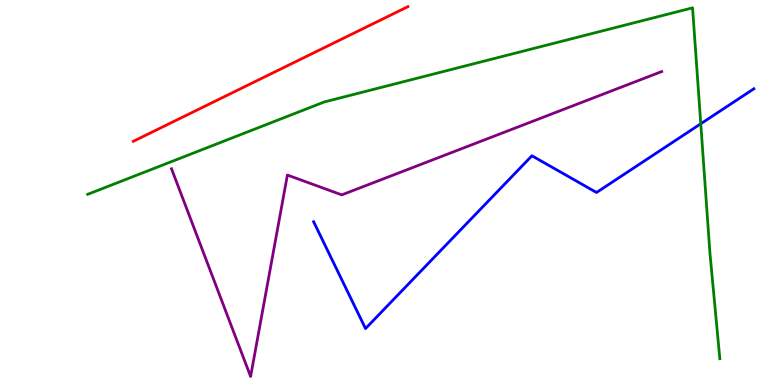[{'lines': ['blue', 'red'], 'intersections': []}, {'lines': ['green', 'red'], 'intersections': []}, {'lines': ['purple', 'red'], 'intersections': []}, {'lines': ['blue', 'green'], 'intersections': [{'x': 9.04, 'y': 6.78}]}, {'lines': ['blue', 'purple'], 'intersections': []}, {'lines': ['green', 'purple'], 'intersections': []}]